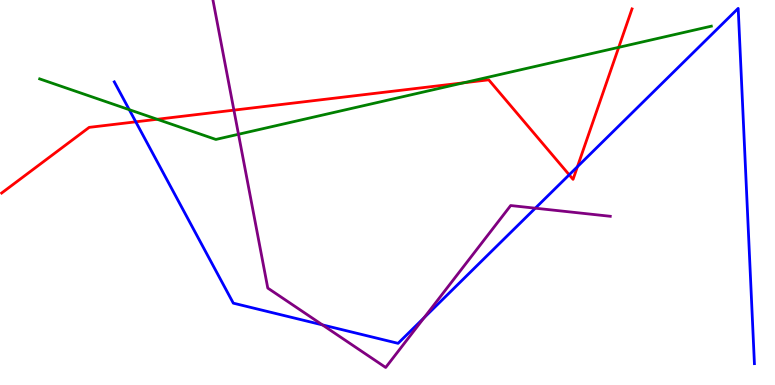[{'lines': ['blue', 'red'], 'intersections': [{'x': 1.75, 'y': 6.84}, {'x': 7.34, 'y': 5.46}, {'x': 7.45, 'y': 5.67}]}, {'lines': ['green', 'red'], 'intersections': [{'x': 2.03, 'y': 6.9}, {'x': 5.98, 'y': 7.85}, {'x': 7.98, 'y': 8.77}]}, {'lines': ['purple', 'red'], 'intersections': [{'x': 3.02, 'y': 7.14}]}, {'lines': ['blue', 'green'], 'intersections': [{'x': 1.67, 'y': 7.15}]}, {'lines': ['blue', 'purple'], 'intersections': [{'x': 4.16, 'y': 1.56}, {'x': 5.47, 'y': 1.75}, {'x': 6.91, 'y': 4.59}]}, {'lines': ['green', 'purple'], 'intersections': [{'x': 3.08, 'y': 6.51}]}]